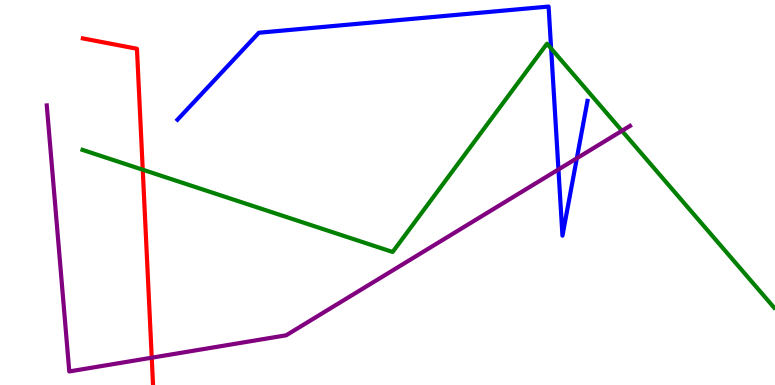[{'lines': ['blue', 'red'], 'intersections': []}, {'lines': ['green', 'red'], 'intersections': [{'x': 1.84, 'y': 5.59}]}, {'lines': ['purple', 'red'], 'intersections': [{'x': 1.96, 'y': 0.709}]}, {'lines': ['blue', 'green'], 'intersections': [{'x': 7.11, 'y': 8.74}]}, {'lines': ['blue', 'purple'], 'intersections': [{'x': 7.21, 'y': 5.6}, {'x': 7.44, 'y': 5.89}]}, {'lines': ['green', 'purple'], 'intersections': [{'x': 8.03, 'y': 6.6}]}]